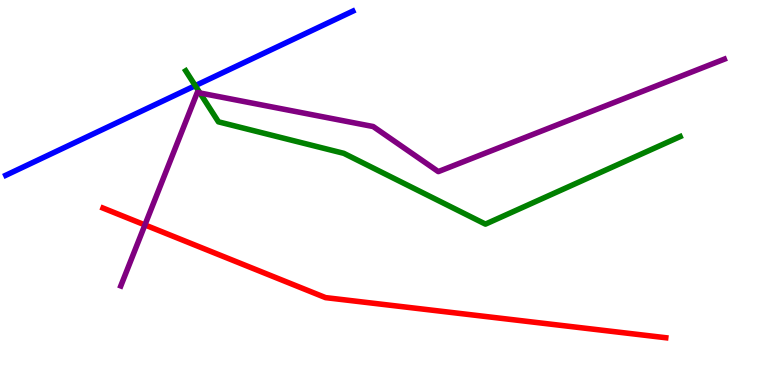[{'lines': ['blue', 'red'], 'intersections': []}, {'lines': ['green', 'red'], 'intersections': []}, {'lines': ['purple', 'red'], 'intersections': [{'x': 1.87, 'y': 4.16}]}, {'lines': ['blue', 'green'], 'intersections': [{'x': 2.52, 'y': 7.77}]}, {'lines': ['blue', 'purple'], 'intersections': []}, {'lines': ['green', 'purple'], 'intersections': [{'x': 2.58, 'y': 7.58}]}]